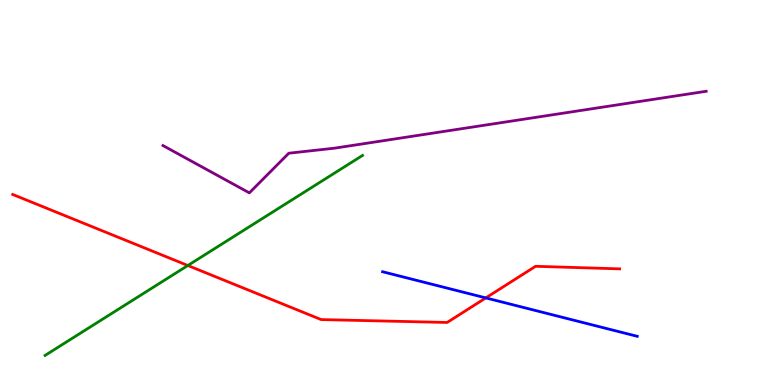[{'lines': ['blue', 'red'], 'intersections': [{'x': 6.27, 'y': 2.26}]}, {'lines': ['green', 'red'], 'intersections': [{'x': 2.42, 'y': 3.1}]}, {'lines': ['purple', 'red'], 'intersections': []}, {'lines': ['blue', 'green'], 'intersections': []}, {'lines': ['blue', 'purple'], 'intersections': []}, {'lines': ['green', 'purple'], 'intersections': []}]